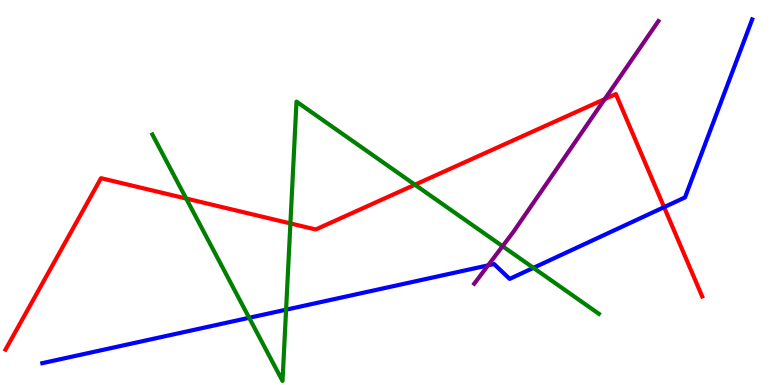[{'lines': ['blue', 'red'], 'intersections': [{'x': 8.57, 'y': 4.62}]}, {'lines': ['green', 'red'], 'intersections': [{'x': 2.4, 'y': 4.84}, {'x': 3.75, 'y': 4.2}, {'x': 5.35, 'y': 5.2}]}, {'lines': ['purple', 'red'], 'intersections': [{'x': 7.8, 'y': 7.43}]}, {'lines': ['blue', 'green'], 'intersections': [{'x': 3.21, 'y': 1.75}, {'x': 3.69, 'y': 1.96}, {'x': 6.88, 'y': 3.04}]}, {'lines': ['blue', 'purple'], 'intersections': [{'x': 6.3, 'y': 3.11}]}, {'lines': ['green', 'purple'], 'intersections': [{'x': 6.48, 'y': 3.6}]}]